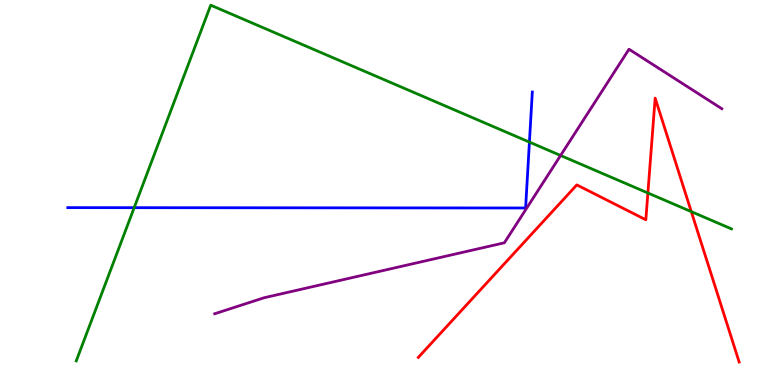[{'lines': ['blue', 'red'], 'intersections': []}, {'lines': ['green', 'red'], 'intersections': [{'x': 8.36, 'y': 4.99}, {'x': 8.92, 'y': 4.5}]}, {'lines': ['purple', 'red'], 'intersections': []}, {'lines': ['blue', 'green'], 'intersections': [{'x': 1.73, 'y': 4.61}, {'x': 6.83, 'y': 6.31}]}, {'lines': ['blue', 'purple'], 'intersections': []}, {'lines': ['green', 'purple'], 'intersections': [{'x': 7.23, 'y': 5.96}]}]